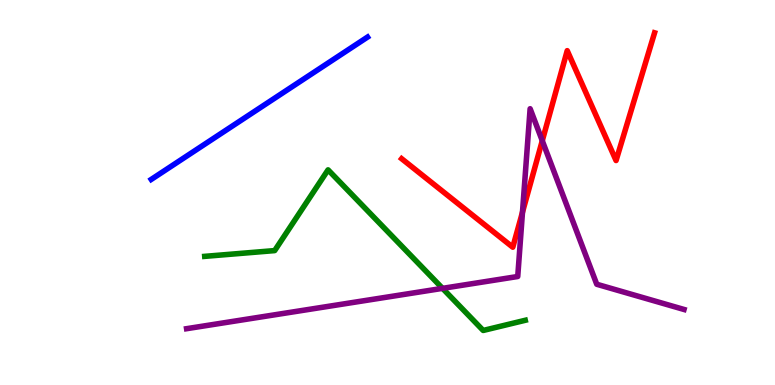[{'lines': ['blue', 'red'], 'intersections': []}, {'lines': ['green', 'red'], 'intersections': []}, {'lines': ['purple', 'red'], 'intersections': [{'x': 6.74, 'y': 4.49}, {'x': 7.0, 'y': 6.34}]}, {'lines': ['blue', 'green'], 'intersections': []}, {'lines': ['blue', 'purple'], 'intersections': []}, {'lines': ['green', 'purple'], 'intersections': [{'x': 5.71, 'y': 2.51}]}]